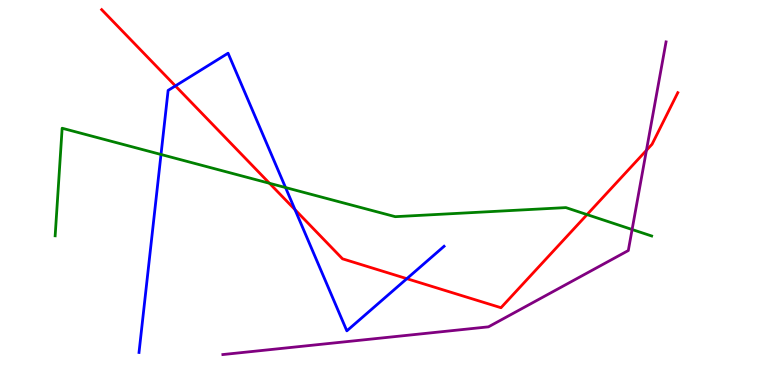[{'lines': ['blue', 'red'], 'intersections': [{'x': 2.26, 'y': 7.77}, {'x': 3.81, 'y': 4.55}, {'x': 5.25, 'y': 2.76}]}, {'lines': ['green', 'red'], 'intersections': [{'x': 3.48, 'y': 5.24}, {'x': 7.57, 'y': 4.43}]}, {'lines': ['purple', 'red'], 'intersections': [{'x': 8.34, 'y': 6.1}]}, {'lines': ['blue', 'green'], 'intersections': [{'x': 2.08, 'y': 5.99}, {'x': 3.68, 'y': 5.13}]}, {'lines': ['blue', 'purple'], 'intersections': []}, {'lines': ['green', 'purple'], 'intersections': [{'x': 8.16, 'y': 4.04}]}]